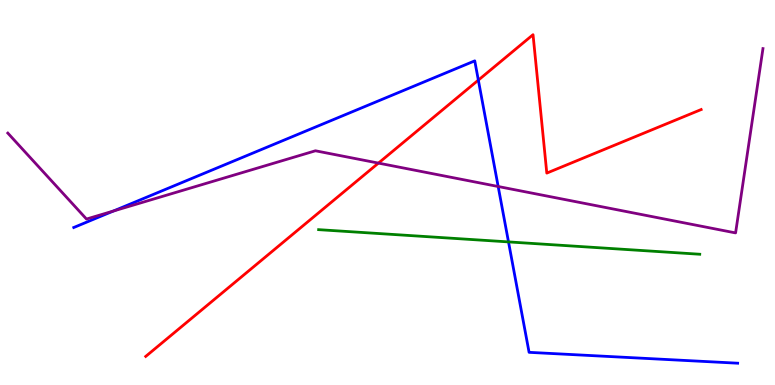[{'lines': ['blue', 'red'], 'intersections': [{'x': 6.17, 'y': 7.92}]}, {'lines': ['green', 'red'], 'intersections': []}, {'lines': ['purple', 'red'], 'intersections': [{'x': 4.88, 'y': 5.76}]}, {'lines': ['blue', 'green'], 'intersections': [{'x': 6.56, 'y': 3.72}]}, {'lines': ['blue', 'purple'], 'intersections': [{'x': 1.46, 'y': 4.52}, {'x': 6.43, 'y': 5.16}]}, {'lines': ['green', 'purple'], 'intersections': []}]